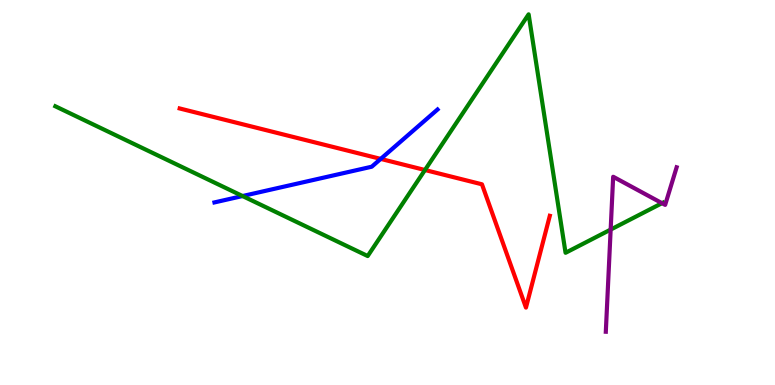[{'lines': ['blue', 'red'], 'intersections': [{'x': 4.91, 'y': 5.87}]}, {'lines': ['green', 'red'], 'intersections': [{'x': 5.48, 'y': 5.58}]}, {'lines': ['purple', 'red'], 'intersections': []}, {'lines': ['blue', 'green'], 'intersections': [{'x': 3.13, 'y': 4.91}]}, {'lines': ['blue', 'purple'], 'intersections': []}, {'lines': ['green', 'purple'], 'intersections': [{'x': 7.88, 'y': 4.04}, {'x': 8.54, 'y': 4.72}]}]